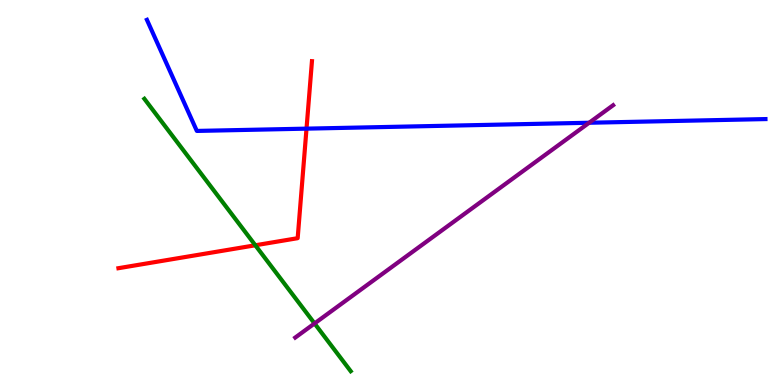[{'lines': ['blue', 'red'], 'intersections': [{'x': 3.96, 'y': 6.66}]}, {'lines': ['green', 'red'], 'intersections': [{'x': 3.29, 'y': 3.63}]}, {'lines': ['purple', 'red'], 'intersections': []}, {'lines': ['blue', 'green'], 'intersections': []}, {'lines': ['blue', 'purple'], 'intersections': [{'x': 7.6, 'y': 6.81}]}, {'lines': ['green', 'purple'], 'intersections': [{'x': 4.06, 'y': 1.6}]}]